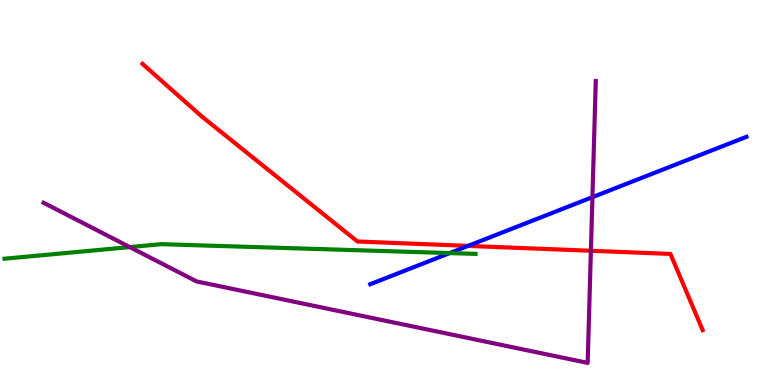[{'lines': ['blue', 'red'], 'intersections': [{'x': 6.04, 'y': 3.61}]}, {'lines': ['green', 'red'], 'intersections': []}, {'lines': ['purple', 'red'], 'intersections': [{'x': 7.62, 'y': 3.49}]}, {'lines': ['blue', 'green'], 'intersections': [{'x': 5.8, 'y': 3.43}]}, {'lines': ['blue', 'purple'], 'intersections': [{'x': 7.64, 'y': 4.88}]}, {'lines': ['green', 'purple'], 'intersections': [{'x': 1.67, 'y': 3.58}]}]